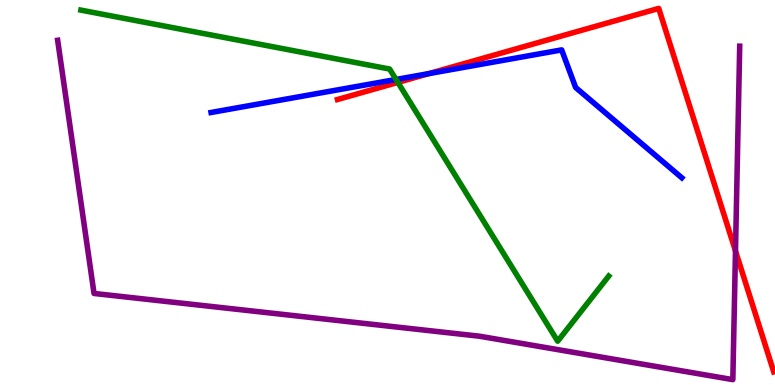[{'lines': ['blue', 'red'], 'intersections': [{'x': 5.53, 'y': 8.09}]}, {'lines': ['green', 'red'], 'intersections': [{'x': 5.13, 'y': 7.86}]}, {'lines': ['purple', 'red'], 'intersections': [{'x': 9.49, 'y': 3.48}]}, {'lines': ['blue', 'green'], 'intersections': [{'x': 5.11, 'y': 7.94}]}, {'lines': ['blue', 'purple'], 'intersections': []}, {'lines': ['green', 'purple'], 'intersections': []}]